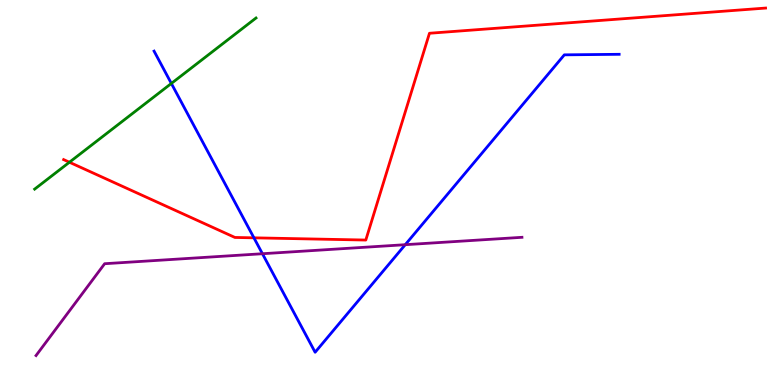[{'lines': ['blue', 'red'], 'intersections': [{'x': 3.28, 'y': 3.82}]}, {'lines': ['green', 'red'], 'intersections': [{'x': 0.896, 'y': 5.79}]}, {'lines': ['purple', 'red'], 'intersections': []}, {'lines': ['blue', 'green'], 'intersections': [{'x': 2.21, 'y': 7.83}]}, {'lines': ['blue', 'purple'], 'intersections': [{'x': 3.39, 'y': 3.41}, {'x': 5.23, 'y': 3.64}]}, {'lines': ['green', 'purple'], 'intersections': []}]